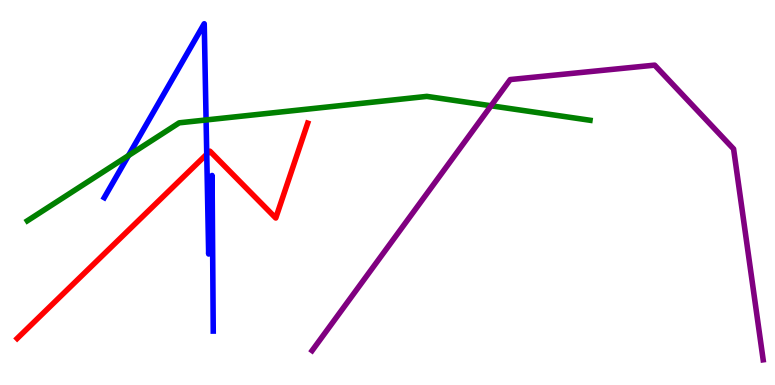[{'lines': ['blue', 'red'], 'intersections': [{'x': 2.67, 'y': 5.99}]}, {'lines': ['green', 'red'], 'intersections': []}, {'lines': ['purple', 'red'], 'intersections': []}, {'lines': ['blue', 'green'], 'intersections': [{'x': 1.66, 'y': 5.96}, {'x': 2.66, 'y': 6.88}]}, {'lines': ['blue', 'purple'], 'intersections': []}, {'lines': ['green', 'purple'], 'intersections': [{'x': 6.34, 'y': 7.25}]}]